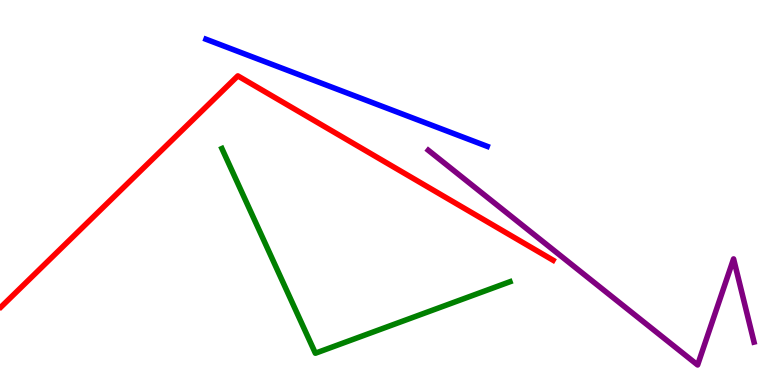[{'lines': ['blue', 'red'], 'intersections': []}, {'lines': ['green', 'red'], 'intersections': []}, {'lines': ['purple', 'red'], 'intersections': []}, {'lines': ['blue', 'green'], 'intersections': []}, {'lines': ['blue', 'purple'], 'intersections': []}, {'lines': ['green', 'purple'], 'intersections': []}]